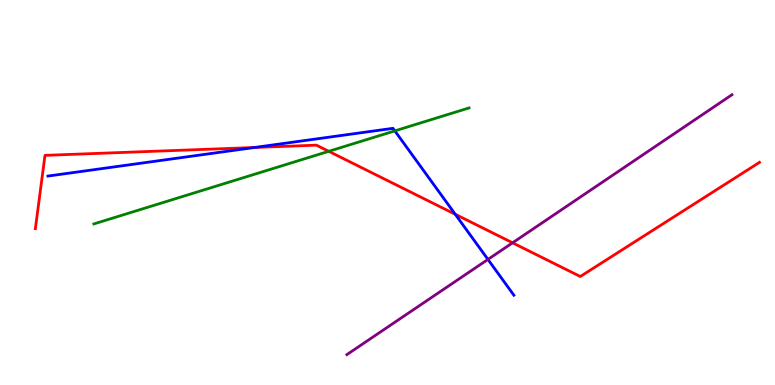[{'lines': ['blue', 'red'], 'intersections': [{'x': 3.28, 'y': 6.17}, {'x': 5.87, 'y': 4.43}]}, {'lines': ['green', 'red'], 'intersections': [{'x': 4.24, 'y': 6.07}]}, {'lines': ['purple', 'red'], 'intersections': [{'x': 6.61, 'y': 3.69}]}, {'lines': ['blue', 'green'], 'intersections': [{'x': 5.09, 'y': 6.6}]}, {'lines': ['blue', 'purple'], 'intersections': [{'x': 6.3, 'y': 3.26}]}, {'lines': ['green', 'purple'], 'intersections': []}]